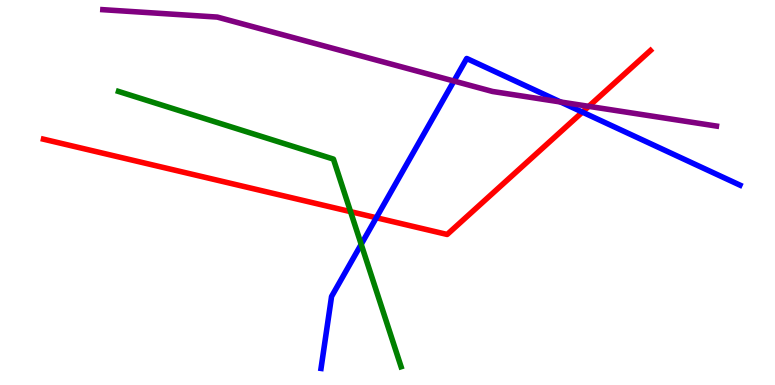[{'lines': ['blue', 'red'], 'intersections': [{'x': 4.86, 'y': 4.34}, {'x': 7.51, 'y': 7.09}]}, {'lines': ['green', 'red'], 'intersections': [{'x': 4.52, 'y': 4.5}]}, {'lines': ['purple', 'red'], 'intersections': [{'x': 7.6, 'y': 7.24}]}, {'lines': ['blue', 'green'], 'intersections': [{'x': 4.66, 'y': 3.65}]}, {'lines': ['blue', 'purple'], 'intersections': [{'x': 5.86, 'y': 7.9}, {'x': 7.23, 'y': 7.35}]}, {'lines': ['green', 'purple'], 'intersections': []}]